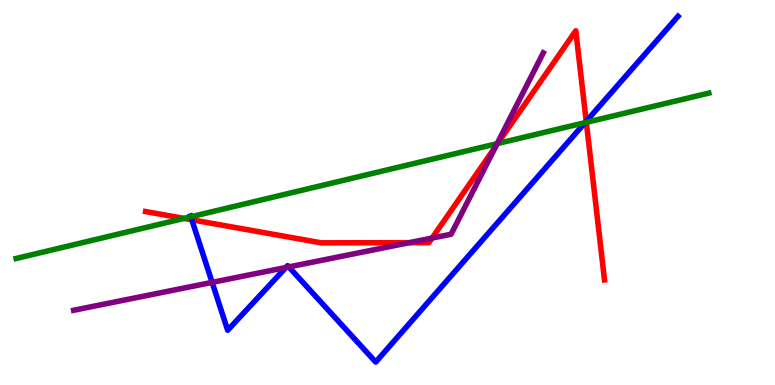[{'lines': ['blue', 'red'], 'intersections': [{'x': 2.47, 'y': 4.29}, {'x': 7.56, 'y': 6.85}]}, {'lines': ['green', 'red'], 'intersections': [{'x': 2.37, 'y': 4.33}, {'x': 6.42, 'y': 6.27}, {'x': 7.57, 'y': 6.82}]}, {'lines': ['purple', 'red'], 'intersections': [{'x': 5.28, 'y': 3.7}, {'x': 5.58, 'y': 3.82}, {'x': 6.4, 'y': 6.21}]}, {'lines': ['blue', 'green'], 'intersections': [{'x': 2.46, 'y': 4.37}, {'x': 7.55, 'y': 6.81}]}, {'lines': ['blue', 'purple'], 'intersections': [{'x': 2.74, 'y': 2.67}, {'x': 3.69, 'y': 3.05}, {'x': 3.73, 'y': 3.07}]}, {'lines': ['green', 'purple'], 'intersections': [{'x': 6.41, 'y': 6.27}]}]